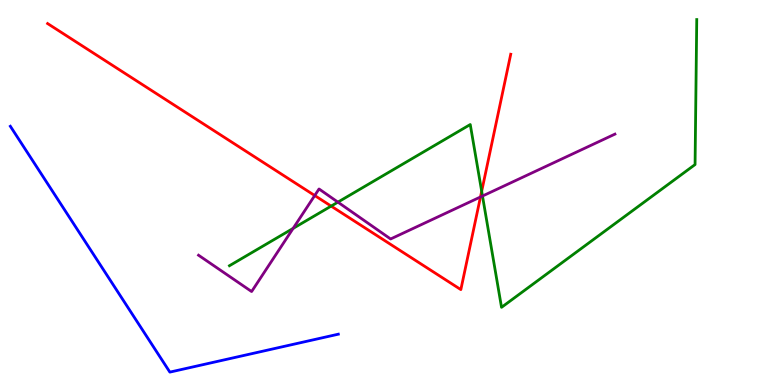[{'lines': ['blue', 'red'], 'intersections': []}, {'lines': ['green', 'red'], 'intersections': [{'x': 4.27, 'y': 4.65}, {'x': 6.22, 'y': 5.03}]}, {'lines': ['purple', 'red'], 'intersections': [{'x': 4.06, 'y': 4.92}, {'x': 6.2, 'y': 4.88}]}, {'lines': ['blue', 'green'], 'intersections': []}, {'lines': ['blue', 'purple'], 'intersections': []}, {'lines': ['green', 'purple'], 'intersections': [{'x': 3.78, 'y': 4.07}, {'x': 4.36, 'y': 4.75}, {'x': 6.23, 'y': 4.91}]}]